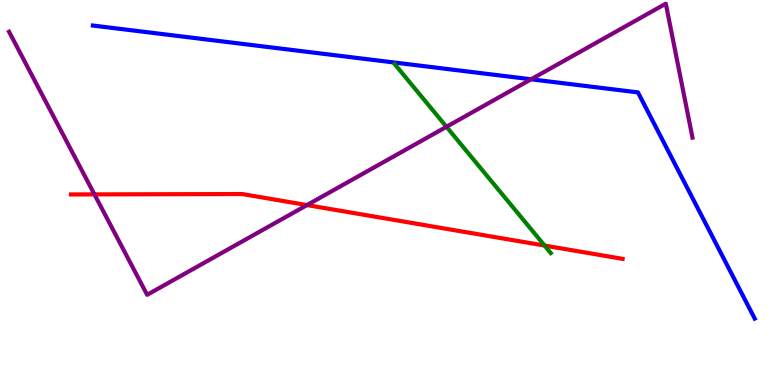[{'lines': ['blue', 'red'], 'intersections': []}, {'lines': ['green', 'red'], 'intersections': [{'x': 7.03, 'y': 3.62}]}, {'lines': ['purple', 'red'], 'intersections': [{'x': 1.22, 'y': 4.95}, {'x': 3.96, 'y': 4.67}]}, {'lines': ['blue', 'green'], 'intersections': []}, {'lines': ['blue', 'purple'], 'intersections': [{'x': 6.85, 'y': 7.94}]}, {'lines': ['green', 'purple'], 'intersections': [{'x': 5.76, 'y': 6.71}]}]